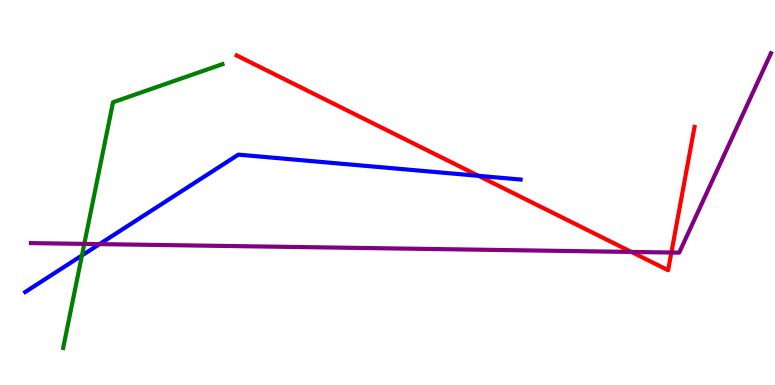[{'lines': ['blue', 'red'], 'intersections': [{'x': 6.17, 'y': 5.43}]}, {'lines': ['green', 'red'], 'intersections': []}, {'lines': ['purple', 'red'], 'intersections': [{'x': 8.15, 'y': 3.46}, {'x': 8.66, 'y': 3.44}]}, {'lines': ['blue', 'green'], 'intersections': [{'x': 1.06, 'y': 3.36}]}, {'lines': ['blue', 'purple'], 'intersections': [{'x': 1.28, 'y': 3.66}]}, {'lines': ['green', 'purple'], 'intersections': [{'x': 1.09, 'y': 3.67}]}]